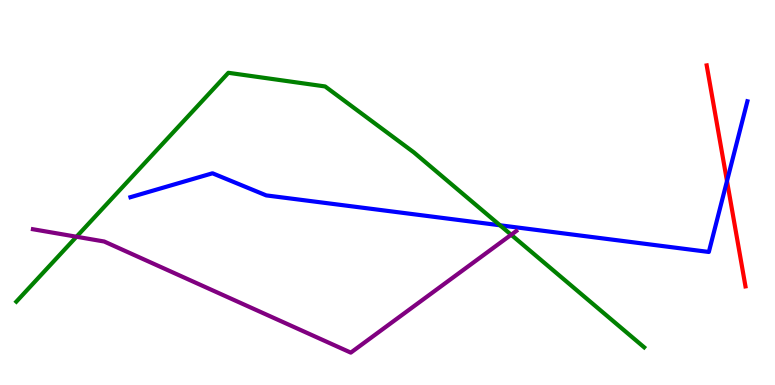[{'lines': ['blue', 'red'], 'intersections': [{'x': 9.38, 'y': 5.3}]}, {'lines': ['green', 'red'], 'intersections': []}, {'lines': ['purple', 'red'], 'intersections': []}, {'lines': ['blue', 'green'], 'intersections': [{'x': 6.45, 'y': 4.15}]}, {'lines': ['blue', 'purple'], 'intersections': []}, {'lines': ['green', 'purple'], 'intersections': [{'x': 0.987, 'y': 3.85}, {'x': 6.6, 'y': 3.9}]}]